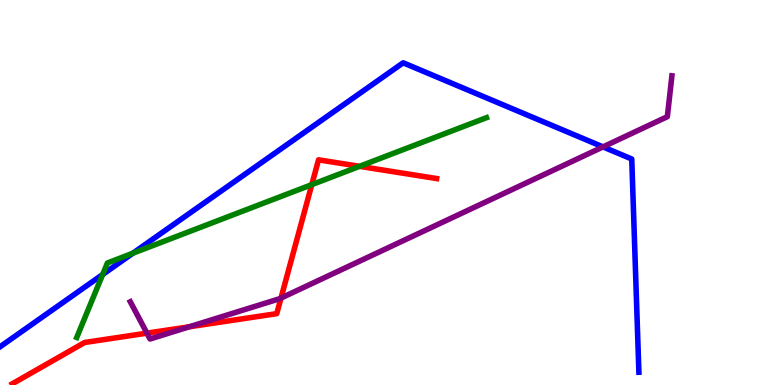[{'lines': ['blue', 'red'], 'intersections': []}, {'lines': ['green', 'red'], 'intersections': [{'x': 4.02, 'y': 5.2}, {'x': 4.64, 'y': 5.68}]}, {'lines': ['purple', 'red'], 'intersections': [{'x': 1.9, 'y': 1.35}, {'x': 2.44, 'y': 1.51}, {'x': 3.63, 'y': 2.26}]}, {'lines': ['blue', 'green'], 'intersections': [{'x': 1.32, 'y': 2.87}, {'x': 1.71, 'y': 3.42}]}, {'lines': ['blue', 'purple'], 'intersections': [{'x': 7.78, 'y': 6.18}]}, {'lines': ['green', 'purple'], 'intersections': []}]